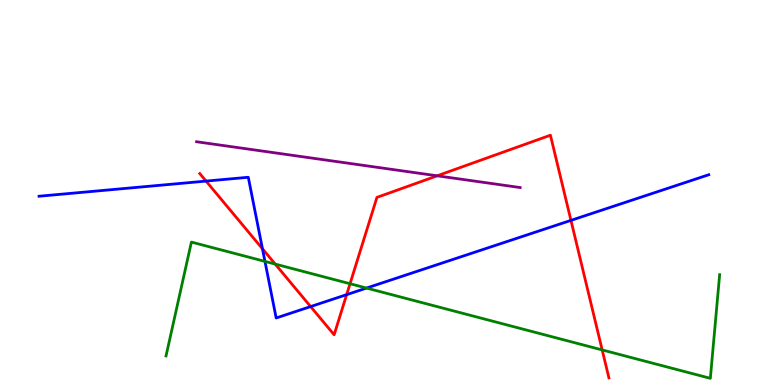[{'lines': ['blue', 'red'], 'intersections': [{'x': 2.66, 'y': 5.3}, {'x': 3.39, 'y': 3.54}, {'x': 4.01, 'y': 2.04}, {'x': 4.47, 'y': 2.35}, {'x': 7.37, 'y': 4.28}]}, {'lines': ['green', 'red'], 'intersections': [{'x': 3.55, 'y': 3.14}, {'x': 4.52, 'y': 2.63}, {'x': 7.77, 'y': 0.911}]}, {'lines': ['purple', 'red'], 'intersections': [{'x': 5.64, 'y': 5.43}]}, {'lines': ['blue', 'green'], 'intersections': [{'x': 3.42, 'y': 3.21}, {'x': 4.73, 'y': 2.52}]}, {'lines': ['blue', 'purple'], 'intersections': []}, {'lines': ['green', 'purple'], 'intersections': []}]